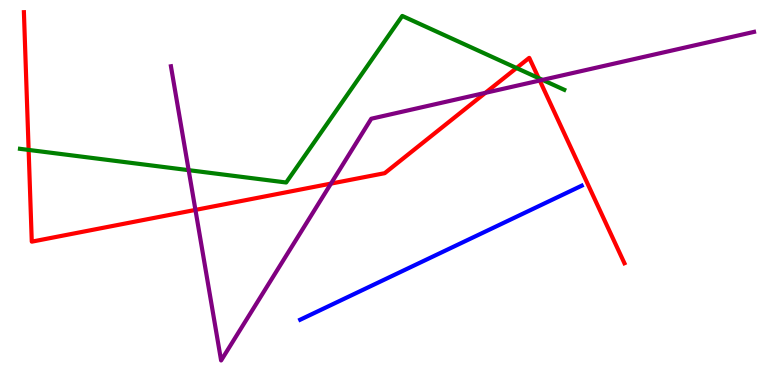[{'lines': ['blue', 'red'], 'intersections': []}, {'lines': ['green', 'red'], 'intersections': [{'x': 0.369, 'y': 6.11}, {'x': 6.66, 'y': 8.23}, {'x': 6.95, 'y': 7.97}]}, {'lines': ['purple', 'red'], 'intersections': [{'x': 2.52, 'y': 4.55}, {'x': 4.27, 'y': 5.23}, {'x': 6.26, 'y': 7.59}, {'x': 6.96, 'y': 7.91}]}, {'lines': ['blue', 'green'], 'intersections': []}, {'lines': ['blue', 'purple'], 'intersections': []}, {'lines': ['green', 'purple'], 'intersections': [{'x': 2.43, 'y': 5.58}, {'x': 7.0, 'y': 7.93}]}]